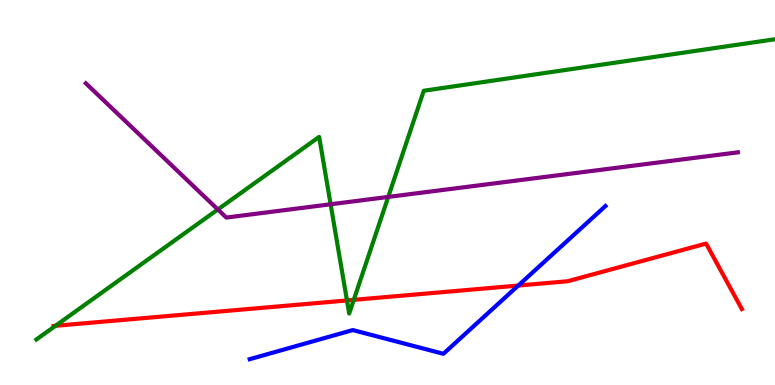[{'lines': ['blue', 'red'], 'intersections': [{'x': 6.69, 'y': 2.58}]}, {'lines': ['green', 'red'], 'intersections': [{'x': 0.716, 'y': 1.54}, {'x': 4.48, 'y': 2.2}, {'x': 4.56, 'y': 2.21}]}, {'lines': ['purple', 'red'], 'intersections': []}, {'lines': ['blue', 'green'], 'intersections': []}, {'lines': ['blue', 'purple'], 'intersections': []}, {'lines': ['green', 'purple'], 'intersections': [{'x': 2.81, 'y': 4.56}, {'x': 4.27, 'y': 4.69}, {'x': 5.01, 'y': 4.89}]}]